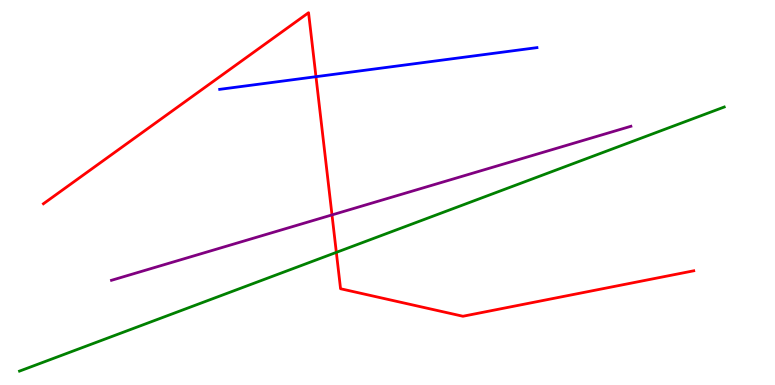[{'lines': ['blue', 'red'], 'intersections': [{'x': 4.08, 'y': 8.01}]}, {'lines': ['green', 'red'], 'intersections': [{'x': 4.34, 'y': 3.44}]}, {'lines': ['purple', 'red'], 'intersections': [{'x': 4.28, 'y': 4.42}]}, {'lines': ['blue', 'green'], 'intersections': []}, {'lines': ['blue', 'purple'], 'intersections': []}, {'lines': ['green', 'purple'], 'intersections': []}]